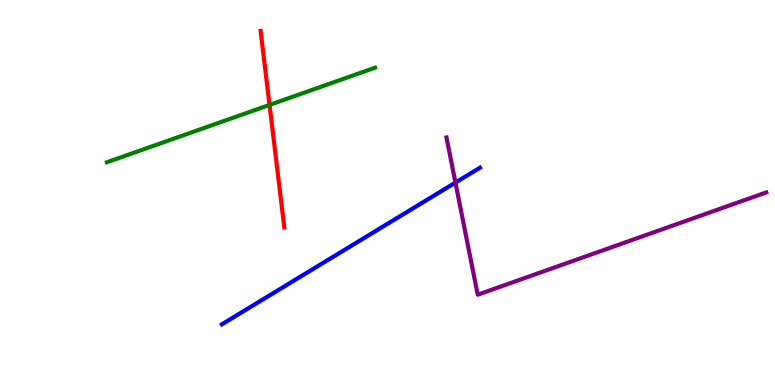[{'lines': ['blue', 'red'], 'intersections': []}, {'lines': ['green', 'red'], 'intersections': [{'x': 3.48, 'y': 7.27}]}, {'lines': ['purple', 'red'], 'intersections': []}, {'lines': ['blue', 'green'], 'intersections': []}, {'lines': ['blue', 'purple'], 'intersections': [{'x': 5.88, 'y': 5.26}]}, {'lines': ['green', 'purple'], 'intersections': []}]